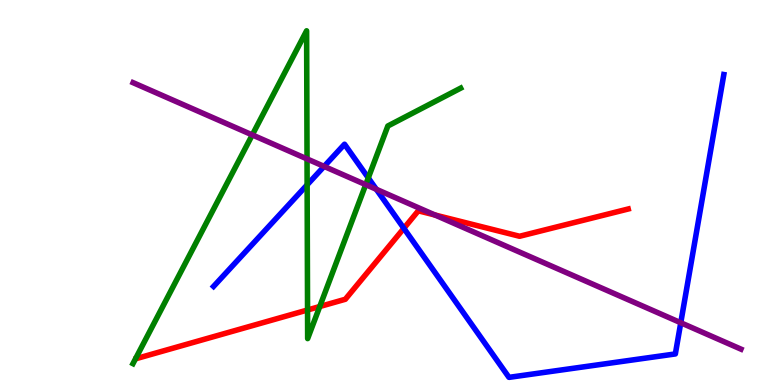[{'lines': ['blue', 'red'], 'intersections': [{'x': 5.21, 'y': 4.07}]}, {'lines': ['green', 'red'], 'intersections': [{'x': 3.97, 'y': 1.95}, {'x': 4.13, 'y': 2.04}]}, {'lines': ['purple', 'red'], 'intersections': [{'x': 5.61, 'y': 4.42}]}, {'lines': ['blue', 'green'], 'intersections': [{'x': 3.96, 'y': 5.2}, {'x': 4.75, 'y': 5.38}]}, {'lines': ['blue', 'purple'], 'intersections': [{'x': 4.18, 'y': 5.68}, {'x': 4.86, 'y': 5.08}, {'x': 8.78, 'y': 1.62}]}, {'lines': ['green', 'purple'], 'intersections': [{'x': 3.26, 'y': 6.5}, {'x': 3.96, 'y': 5.87}, {'x': 4.72, 'y': 5.2}]}]